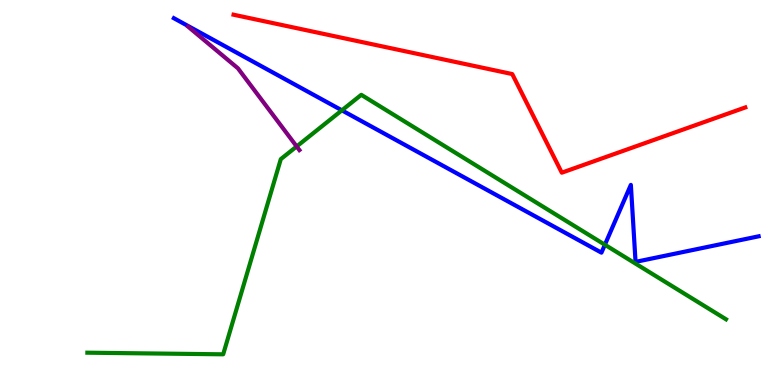[{'lines': ['blue', 'red'], 'intersections': []}, {'lines': ['green', 'red'], 'intersections': []}, {'lines': ['purple', 'red'], 'intersections': []}, {'lines': ['blue', 'green'], 'intersections': [{'x': 4.41, 'y': 7.13}, {'x': 7.8, 'y': 3.64}]}, {'lines': ['blue', 'purple'], 'intersections': []}, {'lines': ['green', 'purple'], 'intersections': [{'x': 3.83, 'y': 6.2}]}]